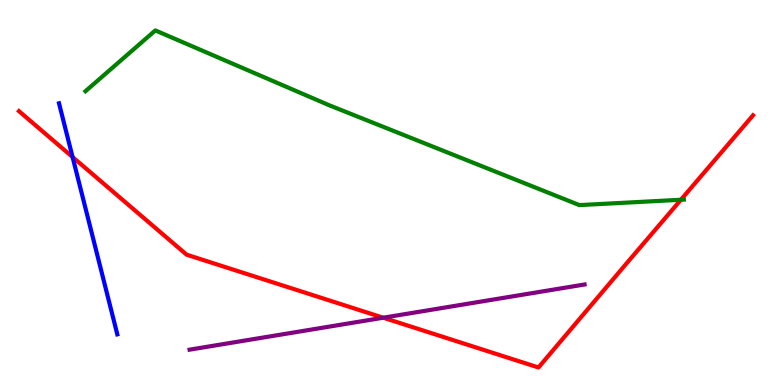[{'lines': ['blue', 'red'], 'intersections': [{'x': 0.936, 'y': 5.92}]}, {'lines': ['green', 'red'], 'intersections': [{'x': 8.79, 'y': 4.81}]}, {'lines': ['purple', 'red'], 'intersections': [{'x': 4.94, 'y': 1.75}]}, {'lines': ['blue', 'green'], 'intersections': []}, {'lines': ['blue', 'purple'], 'intersections': []}, {'lines': ['green', 'purple'], 'intersections': []}]